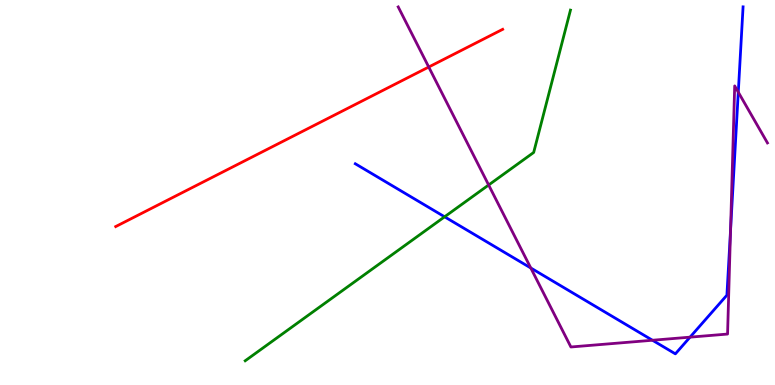[{'lines': ['blue', 'red'], 'intersections': []}, {'lines': ['green', 'red'], 'intersections': []}, {'lines': ['purple', 'red'], 'intersections': [{'x': 5.53, 'y': 8.26}]}, {'lines': ['blue', 'green'], 'intersections': [{'x': 5.74, 'y': 4.37}]}, {'lines': ['blue', 'purple'], 'intersections': [{'x': 6.85, 'y': 3.04}, {'x': 8.42, 'y': 1.16}, {'x': 8.9, 'y': 1.24}, {'x': 9.43, 'y': 4.02}, {'x': 9.53, 'y': 7.61}]}, {'lines': ['green', 'purple'], 'intersections': [{'x': 6.31, 'y': 5.2}]}]